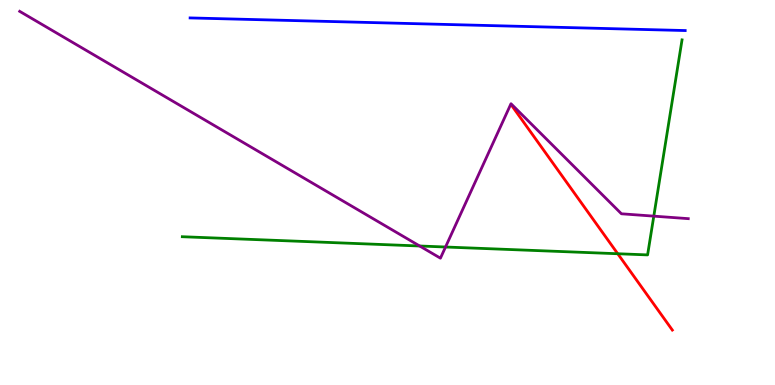[{'lines': ['blue', 'red'], 'intersections': []}, {'lines': ['green', 'red'], 'intersections': [{'x': 7.97, 'y': 3.41}]}, {'lines': ['purple', 'red'], 'intersections': []}, {'lines': ['blue', 'green'], 'intersections': []}, {'lines': ['blue', 'purple'], 'intersections': []}, {'lines': ['green', 'purple'], 'intersections': [{'x': 5.42, 'y': 3.61}, {'x': 5.75, 'y': 3.58}, {'x': 8.44, 'y': 4.39}]}]